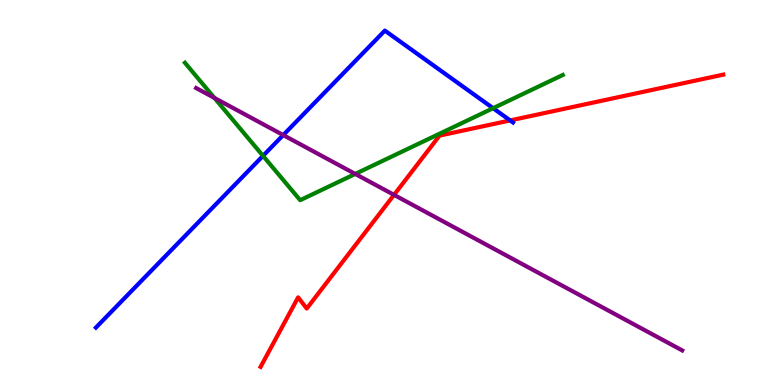[{'lines': ['blue', 'red'], 'intersections': [{'x': 6.58, 'y': 6.87}]}, {'lines': ['green', 'red'], 'intersections': []}, {'lines': ['purple', 'red'], 'intersections': [{'x': 5.08, 'y': 4.94}]}, {'lines': ['blue', 'green'], 'intersections': [{'x': 3.39, 'y': 5.95}, {'x': 6.36, 'y': 7.19}]}, {'lines': ['blue', 'purple'], 'intersections': [{'x': 3.65, 'y': 6.49}]}, {'lines': ['green', 'purple'], 'intersections': [{'x': 2.77, 'y': 7.46}, {'x': 4.58, 'y': 5.48}]}]